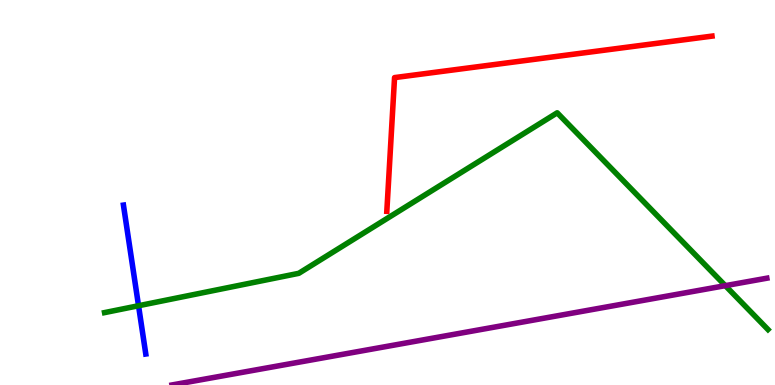[{'lines': ['blue', 'red'], 'intersections': []}, {'lines': ['green', 'red'], 'intersections': []}, {'lines': ['purple', 'red'], 'intersections': []}, {'lines': ['blue', 'green'], 'intersections': [{'x': 1.79, 'y': 2.06}]}, {'lines': ['blue', 'purple'], 'intersections': []}, {'lines': ['green', 'purple'], 'intersections': [{'x': 9.36, 'y': 2.58}]}]